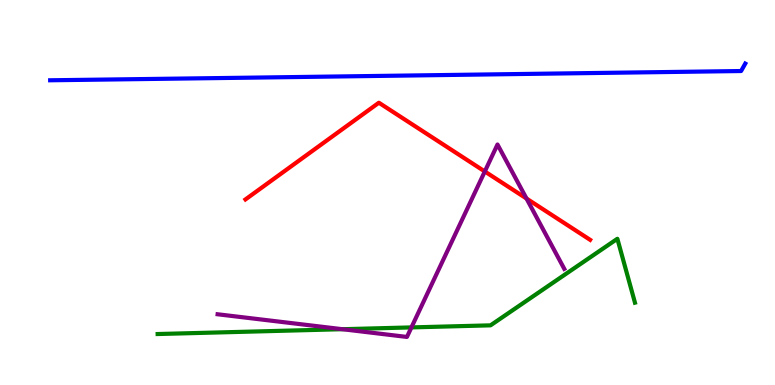[{'lines': ['blue', 'red'], 'intersections': []}, {'lines': ['green', 'red'], 'intersections': []}, {'lines': ['purple', 'red'], 'intersections': [{'x': 6.26, 'y': 5.55}, {'x': 6.79, 'y': 4.84}]}, {'lines': ['blue', 'green'], 'intersections': []}, {'lines': ['blue', 'purple'], 'intersections': []}, {'lines': ['green', 'purple'], 'intersections': [{'x': 4.42, 'y': 1.45}, {'x': 5.31, 'y': 1.5}]}]